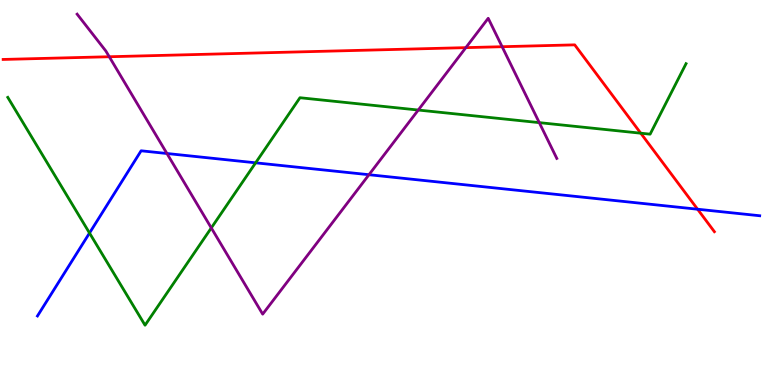[{'lines': ['blue', 'red'], 'intersections': [{'x': 9.0, 'y': 4.57}]}, {'lines': ['green', 'red'], 'intersections': [{'x': 8.27, 'y': 6.54}]}, {'lines': ['purple', 'red'], 'intersections': [{'x': 1.41, 'y': 8.53}, {'x': 6.01, 'y': 8.76}, {'x': 6.48, 'y': 8.79}]}, {'lines': ['blue', 'green'], 'intersections': [{'x': 1.16, 'y': 3.95}, {'x': 3.3, 'y': 5.77}]}, {'lines': ['blue', 'purple'], 'intersections': [{'x': 2.15, 'y': 6.01}, {'x': 4.76, 'y': 5.46}]}, {'lines': ['green', 'purple'], 'intersections': [{'x': 2.73, 'y': 4.08}, {'x': 5.4, 'y': 7.14}, {'x': 6.96, 'y': 6.81}]}]